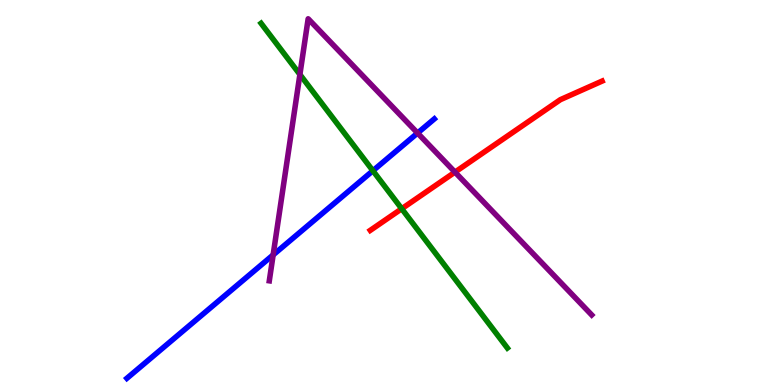[{'lines': ['blue', 'red'], 'intersections': []}, {'lines': ['green', 'red'], 'intersections': [{'x': 5.18, 'y': 4.58}]}, {'lines': ['purple', 'red'], 'intersections': [{'x': 5.87, 'y': 5.53}]}, {'lines': ['blue', 'green'], 'intersections': [{'x': 4.81, 'y': 5.57}]}, {'lines': ['blue', 'purple'], 'intersections': [{'x': 3.52, 'y': 3.38}, {'x': 5.39, 'y': 6.54}]}, {'lines': ['green', 'purple'], 'intersections': [{'x': 3.87, 'y': 8.06}]}]